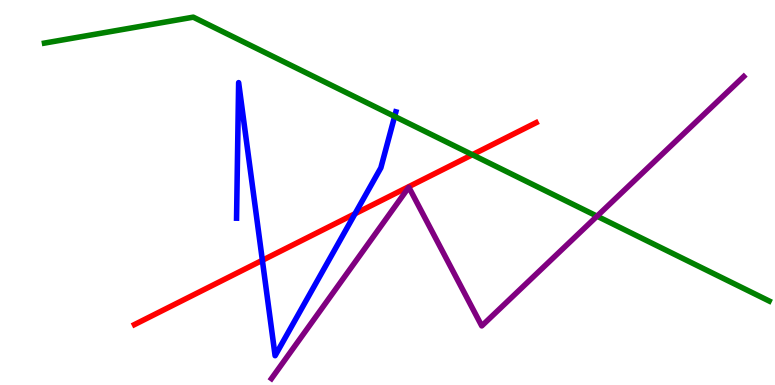[{'lines': ['blue', 'red'], 'intersections': [{'x': 3.39, 'y': 3.24}, {'x': 4.58, 'y': 4.45}]}, {'lines': ['green', 'red'], 'intersections': [{'x': 6.1, 'y': 5.98}]}, {'lines': ['purple', 'red'], 'intersections': []}, {'lines': ['blue', 'green'], 'intersections': [{'x': 5.09, 'y': 6.98}]}, {'lines': ['blue', 'purple'], 'intersections': []}, {'lines': ['green', 'purple'], 'intersections': [{'x': 7.7, 'y': 4.39}]}]